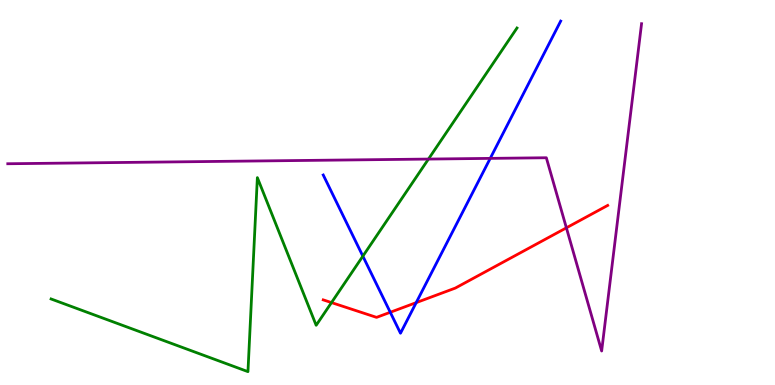[{'lines': ['blue', 'red'], 'intersections': [{'x': 5.04, 'y': 1.89}, {'x': 5.37, 'y': 2.14}]}, {'lines': ['green', 'red'], 'intersections': [{'x': 4.28, 'y': 2.14}]}, {'lines': ['purple', 'red'], 'intersections': [{'x': 7.31, 'y': 4.08}]}, {'lines': ['blue', 'green'], 'intersections': [{'x': 4.68, 'y': 3.35}]}, {'lines': ['blue', 'purple'], 'intersections': [{'x': 6.33, 'y': 5.89}]}, {'lines': ['green', 'purple'], 'intersections': [{'x': 5.53, 'y': 5.87}]}]